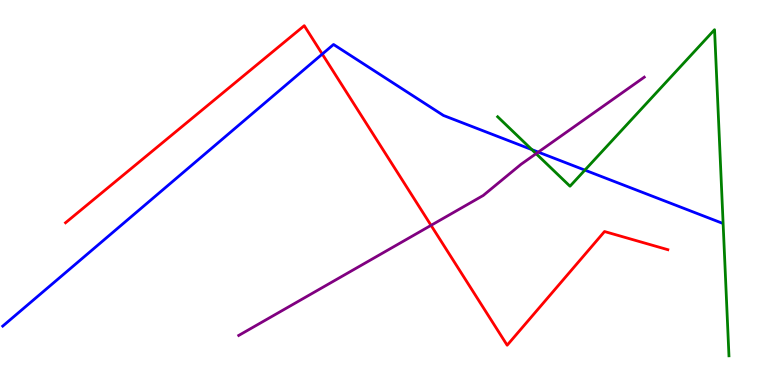[{'lines': ['blue', 'red'], 'intersections': [{'x': 4.16, 'y': 8.6}]}, {'lines': ['green', 'red'], 'intersections': []}, {'lines': ['purple', 'red'], 'intersections': [{'x': 5.56, 'y': 4.15}]}, {'lines': ['blue', 'green'], 'intersections': [{'x': 6.86, 'y': 6.11}, {'x': 7.55, 'y': 5.58}]}, {'lines': ['blue', 'purple'], 'intersections': [{'x': 6.95, 'y': 6.05}]}, {'lines': ['green', 'purple'], 'intersections': [{'x': 6.92, 'y': 6.01}]}]